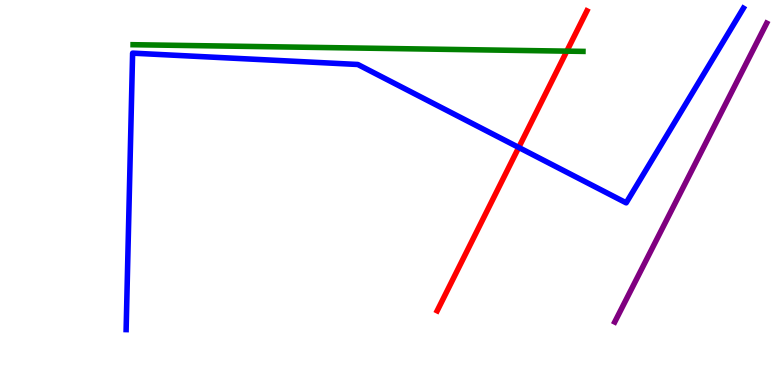[{'lines': ['blue', 'red'], 'intersections': [{'x': 6.69, 'y': 6.17}]}, {'lines': ['green', 'red'], 'intersections': [{'x': 7.31, 'y': 8.67}]}, {'lines': ['purple', 'red'], 'intersections': []}, {'lines': ['blue', 'green'], 'intersections': []}, {'lines': ['blue', 'purple'], 'intersections': []}, {'lines': ['green', 'purple'], 'intersections': []}]